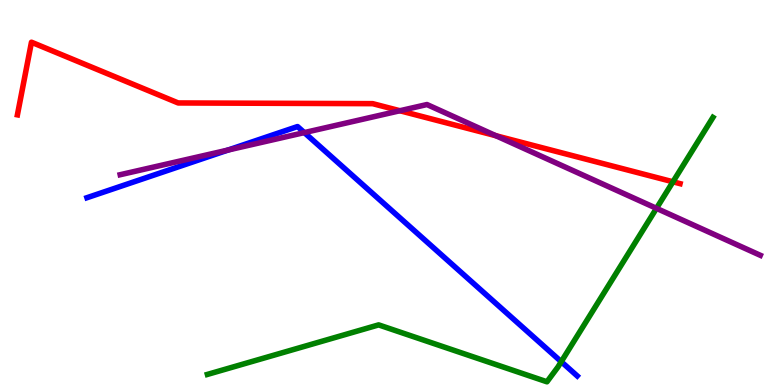[{'lines': ['blue', 'red'], 'intersections': []}, {'lines': ['green', 'red'], 'intersections': [{'x': 8.68, 'y': 5.28}]}, {'lines': ['purple', 'red'], 'intersections': [{'x': 5.16, 'y': 7.12}, {'x': 6.4, 'y': 6.47}]}, {'lines': ['blue', 'green'], 'intersections': [{'x': 7.24, 'y': 0.606}]}, {'lines': ['blue', 'purple'], 'intersections': [{'x': 2.94, 'y': 6.1}, {'x': 3.93, 'y': 6.56}]}, {'lines': ['green', 'purple'], 'intersections': [{'x': 8.47, 'y': 4.59}]}]